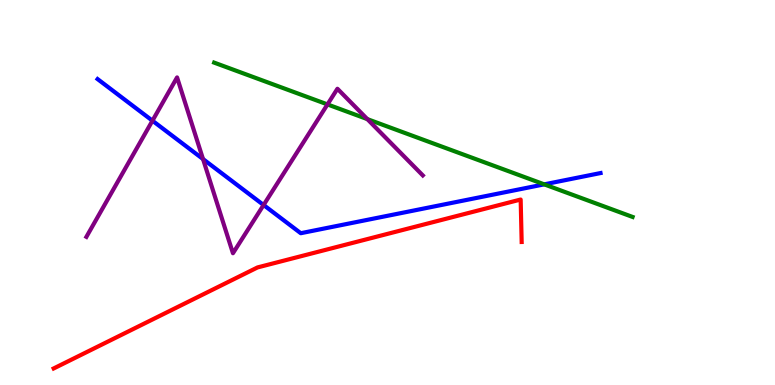[{'lines': ['blue', 'red'], 'intersections': []}, {'lines': ['green', 'red'], 'intersections': []}, {'lines': ['purple', 'red'], 'intersections': []}, {'lines': ['blue', 'green'], 'intersections': [{'x': 7.02, 'y': 5.21}]}, {'lines': ['blue', 'purple'], 'intersections': [{'x': 1.97, 'y': 6.86}, {'x': 2.62, 'y': 5.87}, {'x': 3.4, 'y': 4.68}]}, {'lines': ['green', 'purple'], 'intersections': [{'x': 4.23, 'y': 7.29}, {'x': 4.74, 'y': 6.91}]}]